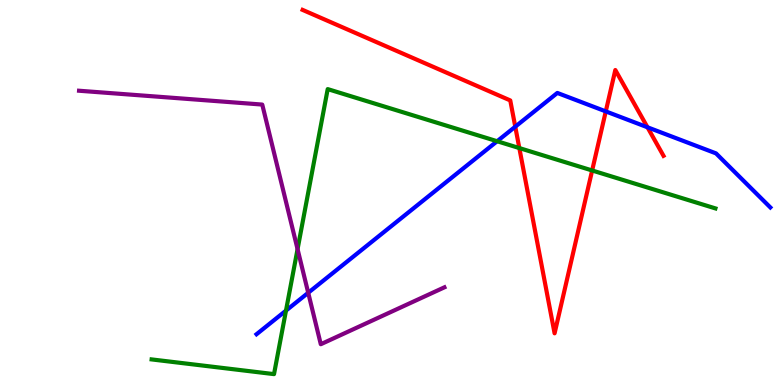[{'lines': ['blue', 'red'], 'intersections': [{'x': 6.65, 'y': 6.71}, {'x': 7.82, 'y': 7.11}, {'x': 8.35, 'y': 6.69}]}, {'lines': ['green', 'red'], 'intersections': [{'x': 6.7, 'y': 6.15}, {'x': 7.64, 'y': 5.57}]}, {'lines': ['purple', 'red'], 'intersections': []}, {'lines': ['blue', 'green'], 'intersections': [{'x': 3.69, 'y': 1.93}, {'x': 6.41, 'y': 6.33}]}, {'lines': ['blue', 'purple'], 'intersections': [{'x': 3.98, 'y': 2.4}]}, {'lines': ['green', 'purple'], 'intersections': [{'x': 3.84, 'y': 3.53}]}]